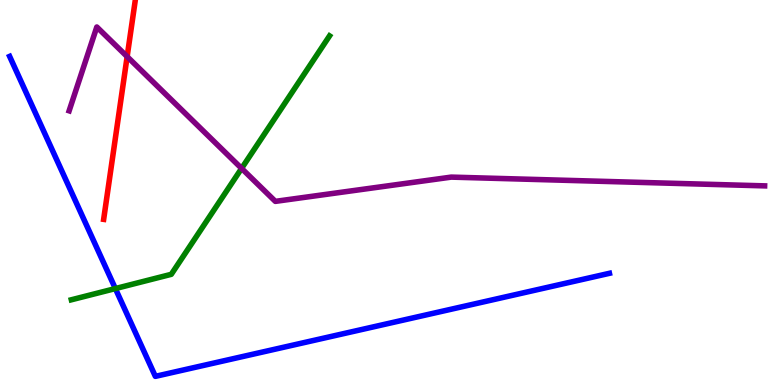[{'lines': ['blue', 'red'], 'intersections': []}, {'lines': ['green', 'red'], 'intersections': []}, {'lines': ['purple', 'red'], 'intersections': [{'x': 1.64, 'y': 8.53}]}, {'lines': ['blue', 'green'], 'intersections': [{'x': 1.49, 'y': 2.5}]}, {'lines': ['blue', 'purple'], 'intersections': []}, {'lines': ['green', 'purple'], 'intersections': [{'x': 3.12, 'y': 5.63}]}]